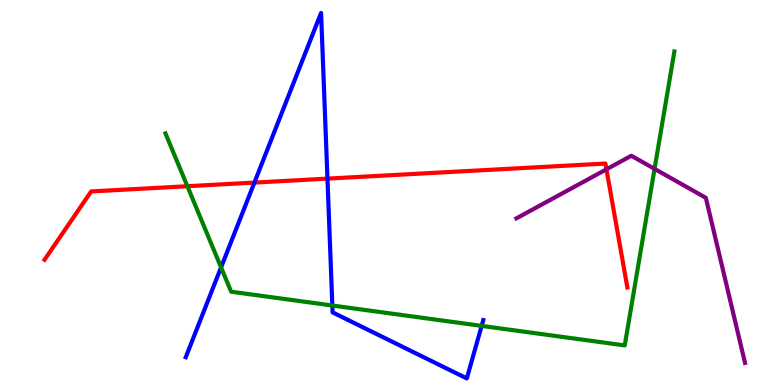[{'lines': ['blue', 'red'], 'intersections': [{'x': 3.28, 'y': 5.26}, {'x': 4.23, 'y': 5.36}]}, {'lines': ['green', 'red'], 'intersections': [{'x': 2.42, 'y': 5.16}]}, {'lines': ['purple', 'red'], 'intersections': [{'x': 7.83, 'y': 5.6}]}, {'lines': ['blue', 'green'], 'intersections': [{'x': 2.85, 'y': 3.05}, {'x': 4.29, 'y': 2.06}, {'x': 6.21, 'y': 1.54}]}, {'lines': ['blue', 'purple'], 'intersections': []}, {'lines': ['green', 'purple'], 'intersections': [{'x': 8.45, 'y': 5.61}]}]